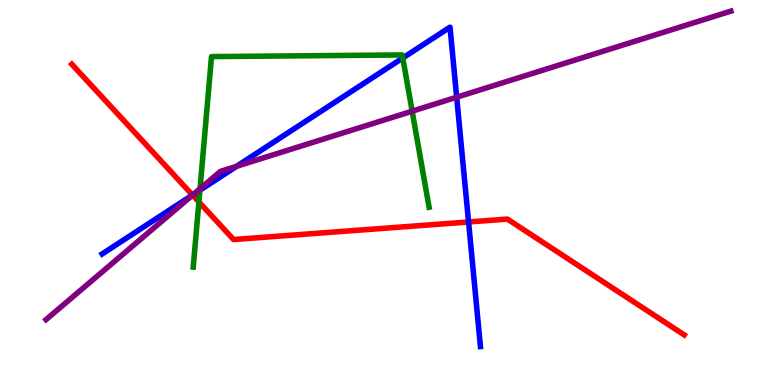[{'lines': ['blue', 'red'], 'intersections': [{'x': 2.48, 'y': 4.93}, {'x': 6.05, 'y': 4.23}]}, {'lines': ['green', 'red'], 'intersections': [{'x': 2.57, 'y': 4.75}]}, {'lines': ['purple', 'red'], 'intersections': [{'x': 2.48, 'y': 4.93}]}, {'lines': ['blue', 'green'], 'intersections': [{'x': 2.58, 'y': 5.06}, {'x': 5.2, 'y': 8.49}]}, {'lines': ['blue', 'purple'], 'intersections': [{'x': 2.49, 'y': 4.94}, {'x': 3.05, 'y': 5.68}, {'x': 5.89, 'y': 7.47}]}, {'lines': ['green', 'purple'], 'intersections': [{'x': 2.58, 'y': 5.1}, {'x': 5.32, 'y': 7.11}]}]